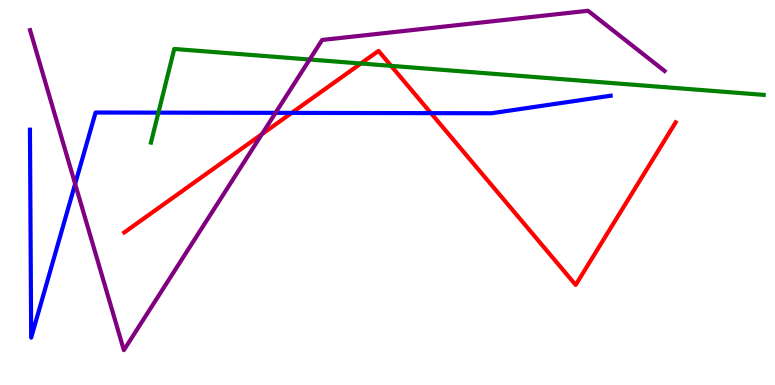[{'lines': ['blue', 'red'], 'intersections': [{'x': 3.76, 'y': 7.07}, {'x': 5.56, 'y': 7.06}]}, {'lines': ['green', 'red'], 'intersections': [{'x': 4.66, 'y': 8.35}, {'x': 5.05, 'y': 8.29}]}, {'lines': ['purple', 'red'], 'intersections': [{'x': 3.38, 'y': 6.52}]}, {'lines': ['blue', 'green'], 'intersections': [{'x': 2.04, 'y': 7.07}]}, {'lines': ['blue', 'purple'], 'intersections': [{'x': 0.97, 'y': 5.22}, {'x': 3.56, 'y': 7.07}]}, {'lines': ['green', 'purple'], 'intersections': [{'x': 4.0, 'y': 8.45}]}]